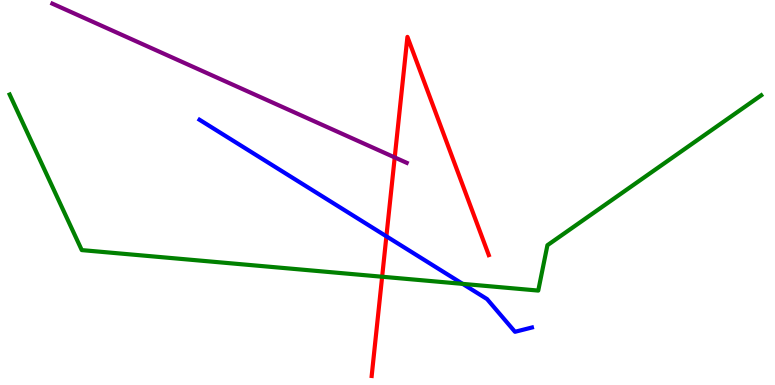[{'lines': ['blue', 'red'], 'intersections': [{'x': 4.99, 'y': 3.86}]}, {'lines': ['green', 'red'], 'intersections': [{'x': 4.93, 'y': 2.81}]}, {'lines': ['purple', 'red'], 'intersections': [{'x': 5.09, 'y': 5.91}]}, {'lines': ['blue', 'green'], 'intersections': [{'x': 5.97, 'y': 2.63}]}, {'lines': ['blue', 'purple'], 'intersections': []}, {'lines': ['green', 'purple'], 'intersections': []}]